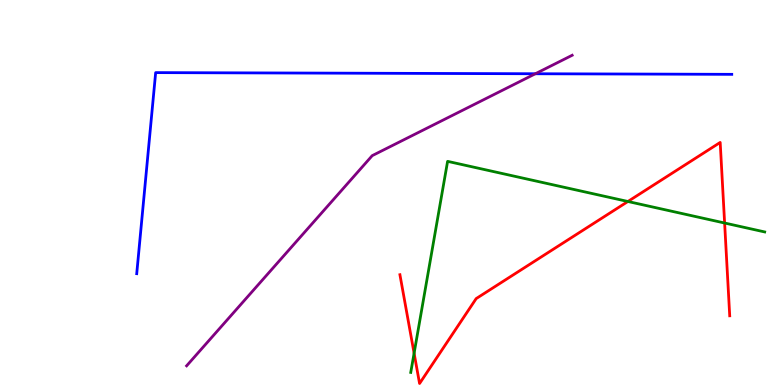[{'lines': ['blue', 'red'], 'intersections': []}, {'lines': ['green', 'red'], 'intersections': [{'x': 5.34, 'y': 0.825}, {'x': 8.1, 'y': 4.77}, {'x': 9.35, 'y': 4.21}]}, {'lines': ['purple', 'red'], 'intersections': []}, {'lines': ['blue', 'green'], 'intersections': []}, {'lines': ['blue', 'purple'], 'intersections': [{'x': 6.91, 'y': 8.08}]}, {'lines': ['green', 'purple'], 'intersections': []}]